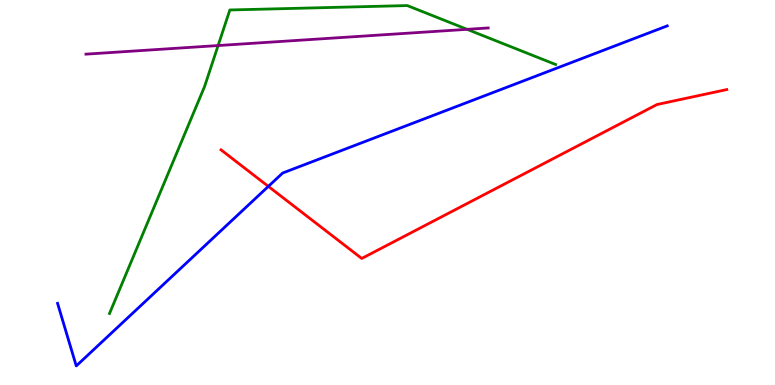[{'lines': ['blue', 'red'], 'intersections': [{'x': 3.46, 'y': 5.16}]}, {'lines': ['green', 'red'], 'intersections': []}, {'lines': ['purple', 'red'], 'intersections': []}, {'lines': ['blue', 'green'], 'intersections': []}, {'lines': ['blue', 'purple'], 'intersections': []}, {'lines': ['green', 'purple'], 'intersections': [{'x': 2.81, 'y': 8.82}, {'x': 6.03, 'y': 9.24}]}]